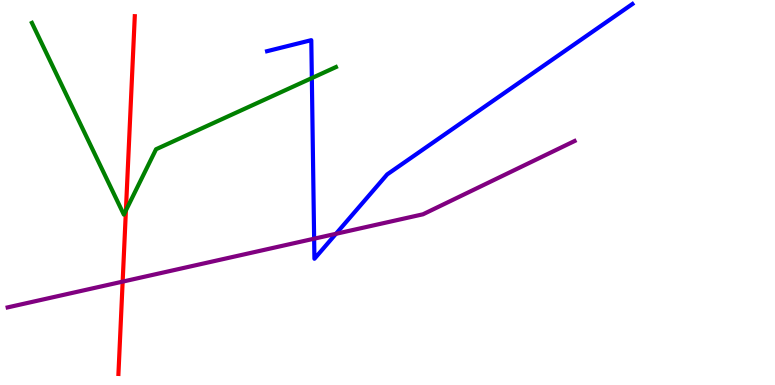[{'lines': ['blue', 'red'], 'intersections': []}, {'lines': ['green', 'red'], 'intersections': [{'x': 1.62, 'y': 4.53}]}, {'lines': ['purple', 'red'], 'intersections': [{'x': 1.58, 'y': 2.69}]}, {'lines': ['blue', 'green'], 'intersections': [{'x': 4.02, 'y': 7.97}]}, {'lines': ['blue', 'purple'], 'intersections': [{'x': 4.05, 'y': 3.8}, {'x': 4.33, 'y': 3.93}]}, {'lines': ['green', 'purple'], 'intersections': []}]